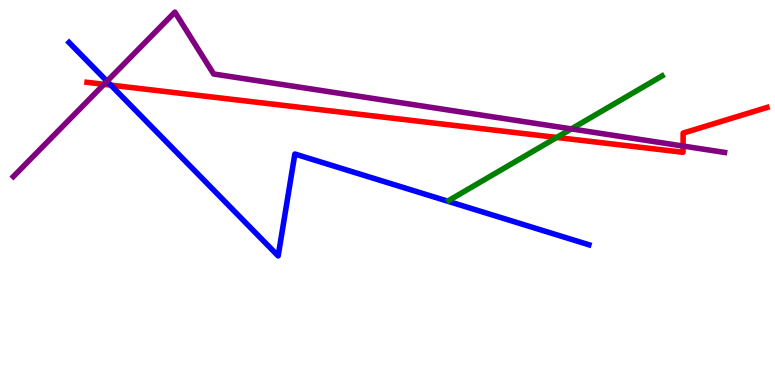[{'lines': ['blue', 'red'], 'intersections': [{'x': 1.43, 'y': 7.79}]}, {'lines': ['green', 'red'], 'intersections': [{'x': 7.18, 'y': 6.43}]}, {'lines': ['purple', 'red'], 'intersections': [{'x': 1.34, 'y': 7.81}, {'x': 8.81, 'y': 6.21}]}, {'lines': ['blue', 'green'], 'intersections': []}, {'lines': ['blue', 'purple'], 'intersections': [{'x': 1.38, 'y': 7.89}]}, {'lines': ['green', 'purple'], 'intersections': [{'x': 7.37, 'y': 6.65}]}]